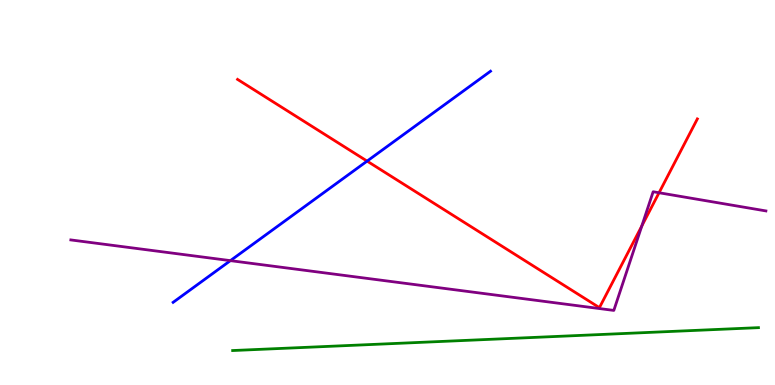[{'lines': ['blue', 'red'], 'intersections': [{'x': 4.74, 'y': 5.82}]}, {'lines': ['green', 'red'], 'intersections': []}, {'lines': ['purple', 'red'], 'intersections': [{'x': 8.28, 'y': 4.13}, {'x': 8.5, 'y': 4.99}]}, {'lines': ['blue', 'green'], 'intersections': []}, {'lines': ['blue', 'purple'], 'intersections': [{'x': 2.97, 'y': 3.23}]}, {'lines': ['green', 'purple'], 'intersections': []}]